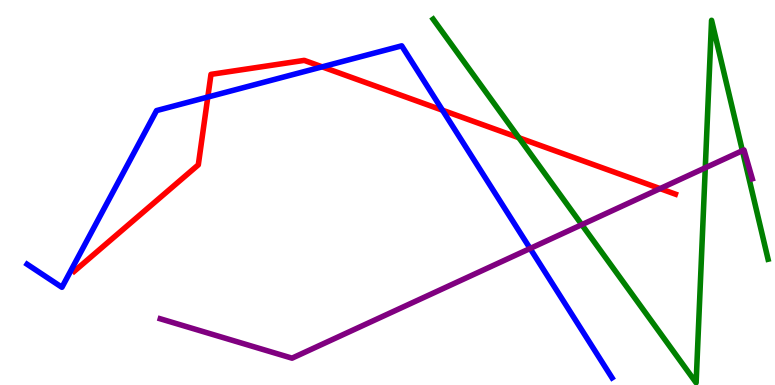[{'lines': ['blue', 'red'], 'intersections': [{'x': 2.68, 'y': 7.48}, {'x': 4.16, 'y': 8.26}, {'x': 5.71, 'y': 7.14}]}, {'lines': ['green', 'red'], 'intersections': [{'x': 6.7, 'y': 6.42}]}, {'lines': ['purple', 'red'], 'intersections': [{'x': 8.52, 'y': 5.1}]}, {'lines': ['blue', 'green'], 'intersections': []}, {'lines': ['blue', 'purple'], 'intersections': [{'x': 6.84, 'y': 3.55}]}, {'lines': ['green', 'purple'], 'intersections': [{'x': 7.51, 'y': 4.16}, {'x': 9.1, 'y': 5.64}, {'x': 9.58, 'y': 6.09}]}]